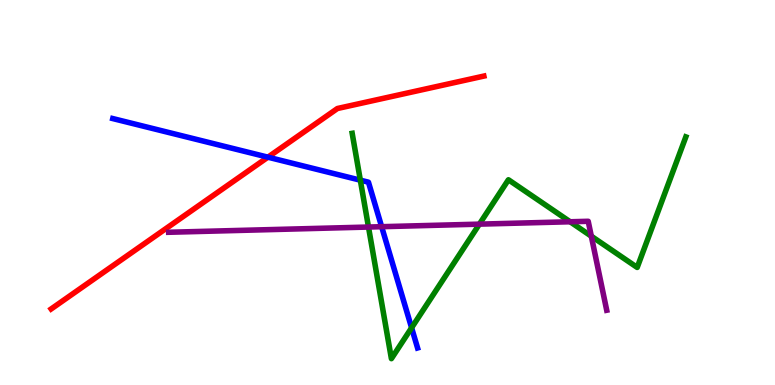[{'lines': ['blue', 'red'], 'intersections': [{'x': 3.46, 'y': 5.92}]}, {'lines': ['green', 'red'], 'intersections': []}, {'lines': ['purple', 'red'], 'intersections': []}, {'lines': ['blue', 'green'], 'intersections': [{'x': 4.65, 'y': 5.32}, {'x': 5.31, 'y': 1.49}]}, {'lines': ['blue', 'purple'], 'intersections': [{'x': 4.92, 'y': 4.11}]}, {'lines': ['green', 'purple'], 'intersections': [{'x': 4.75, 'y': 4.1}, {'x': 6.19, 'y': 4.18}, {'x': 7.36, 'y': 4.24}, {'x': 7.63, 'y': 3.87}]}]